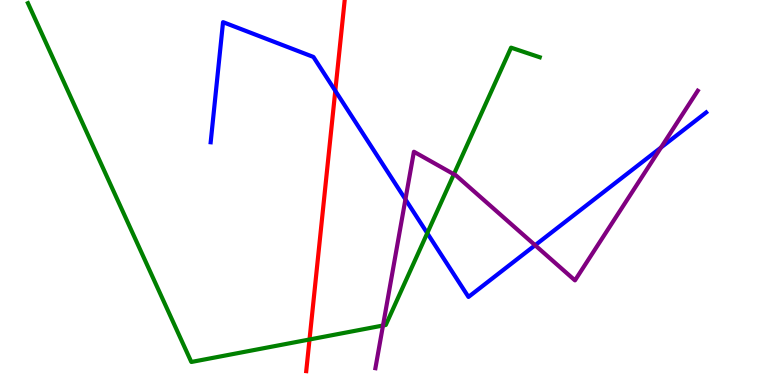[{'lines': ['blue', 'red'], 'intersections': [{'x': 4.33, 'y': 7.64}]}, {'lines': ['green', 'red'], 'intersections': [{'x': 3.99, 'y': 1.18}]}, {'lines': ['purple', 'red'], 'intersections': []}, {'lines': ['blue', 'green'], 'intersections': [{'x': 5.51, 'y': 3.94}]}, {'lines': ['blue', 'purple'], 'intersections': [{'x': 5.23, 'y': 4.82}, {'x': 6.9, 'y': 3.63}, {'x': 8.53, 'y': 6.17}]}, {'lines': ['green', 'purple'], 'intersections': [{'x': 4.94, 'y': 1.55}, {'x': 5.86, 'y': 5.47}]}]